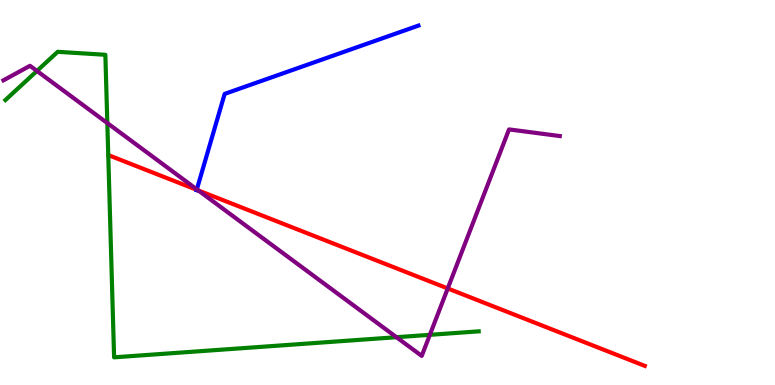[{'lines': ['blue', 'red'], 'intersections': [{'x': 2.54, 'y': 5.07}]}, {'lines': ['green', 'red'], 'intersections': []}, {'lines': ['purple', 'red'], 'intersections': [{'x': 2.56, 'y': 5.05}, {'x': 5.78, 'y': 2.51}]}, {'lines': ['blue', 'green'], 'intersections': []}, {'lines': ['blue', 'purple'], 'intersections': [{'x': 2.54, 'y': 5.08}]}, {'lines': ['green', 'purple'], 'intersections': [{'x': 0.477, 'y': 8.16}, {'x': 1.38, 'y': 6.8}, {'x': 5.12, 'y': 1.24}, {'x': 5.55, 'y': 1.3}]}]